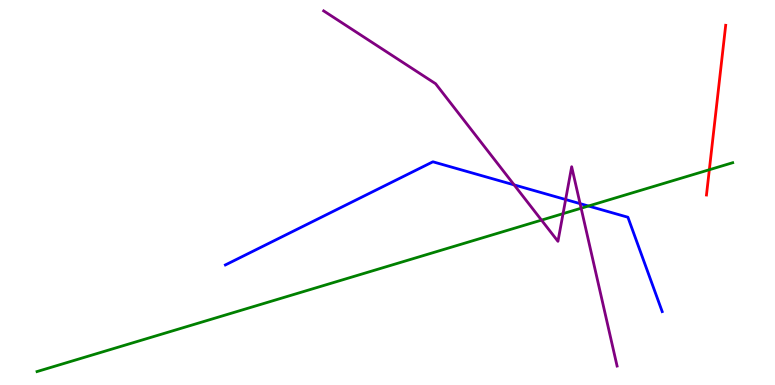[{'lines': ['blue', 'red'], 'intersections': []}, {'lines': ['green', 'red'], 'intersections': [{'x': 9.15, 'y': 5.59}]}, {'lines': ['purple', 'red'], 'intersections': []}, {'lines': ['blue', 'green'], 'intersections': [{'x': 7.59, 'y': 4.65}]}, {'lines': ['blue', 'purple'], 'intersections': [{'x': 6.63, 'y': 5.2}, {'x': 7.3, 'y': 4.82}, {'x': 7.48, 'y': 4.71}]}, {'lines': ['green', 'purple'], 'intersections': [{'x': 6.99, 'y': 4.28}, {'x': 7.27, 'y': 4.45}, {'x': 7.5, 'y': 4.59}]}]